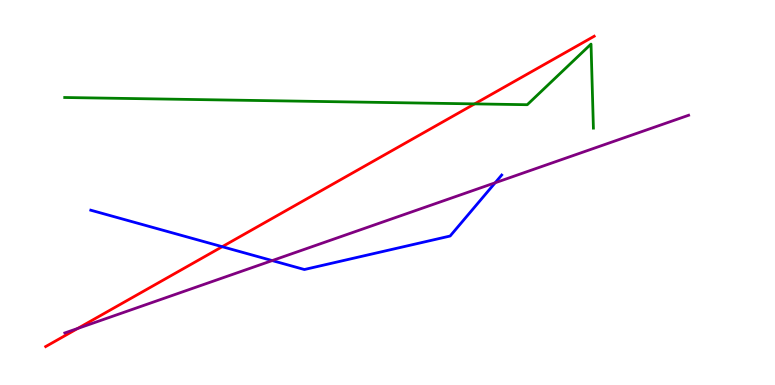[{'lines': ['blue', 'red'], 'intersections': [{'x': 2.87, 'y': 3.59}]}, {'lines': ['green', 'red'], 'intersections': [{'x': 6.12, 'y': 7.3}]}, {'lines': ['purple', 'red'], 'intersections': [{'x': 1.0, 'y': 1.47}]}, {'lines': ['blue', 'green'], 'intersections': []}, {'lines': ['blue', 'purple'], 'intersections': [{'x': 3.51, 'y': 3.23}, {'x': 6.39, 'y': 5.25}]}, {'lines': ['green', 'purple'], 'intersections': []}]